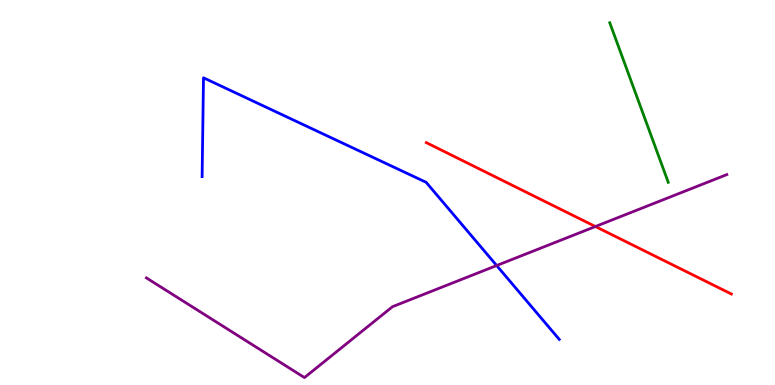[{'lines': ['blue', 'red'], 'intersections': []}, {'lines': ['green', 'red'], 'intersections': []}, {'lines': ['purple', 'red'], 'intersections': [{'x': 7.68, 'y': 4.12}]}, {'lines': ['blue', 'green'], 'intersections': []}, {'lines': ['blue', 'purple'], 'intersections': [{'x': 6.41, 'y': 3.1}]}, {'lines': ['green', 'purple'], 'intersections': []}]